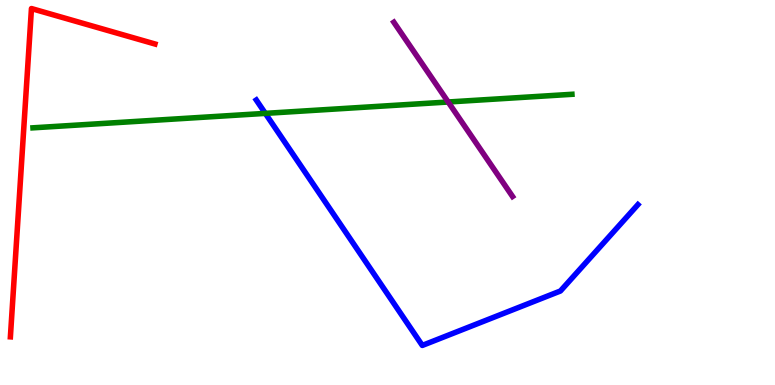[{'lines': ['blue', 'red'], 'intersections': []}, {'lines': ['green', 'red'], 'intersections': []}, {'lines': ['purple', 'red'], 'intersections': []}, {'lines': ['blue', 'green'], 'intersections': [{'x': 3.42, 'y': 7.06}]}, {'lines': ['blue', 'purple'], 'intersections': []}, {'lines': ['green', 'purple'], 'intersections': [{'x': 5.78, 'y': 7.35}]}]